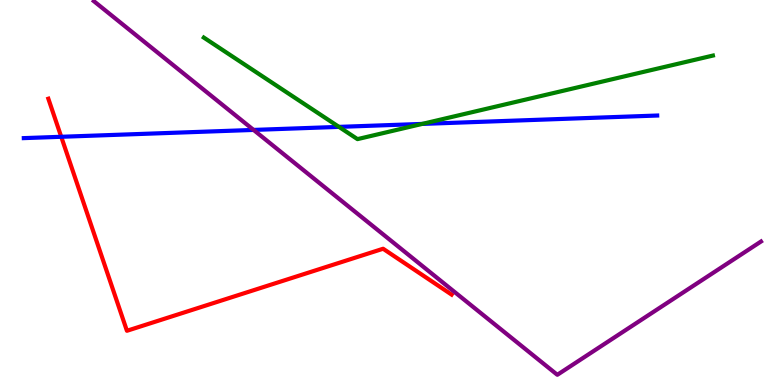[{'lines': ['blue', 'red'], 'intersections': [{'x': 0.79, 'y': 6.45}]}, {'lines': ['green', 'red'], 'intersections': []}, {'lines': ['purple', 'red'], 'intersections': []}, {'lines': ['blue', 'green'], 'intersections': [{'x': 4.37, 'y': 6.7}, {'x': 5.45, 'y': 6.78}]}, {'lines': ['blue', 'purple'], 'intersections': [{'x': 3.27, 'y': 6.63}]}, {'lines': ['green', 'purple'], 'intersections': []}]